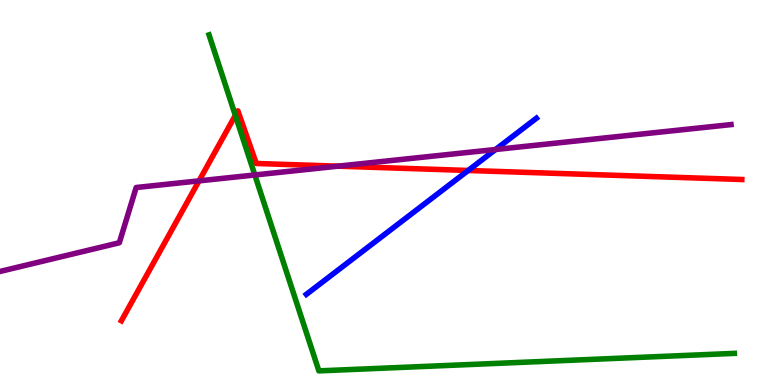[{'lines': ['blue', 'red'], 'intersections': [{'x': 6.04, 'y': 5.57}]}, {'lines': ['green', 'red'], 'intersections': [{'x': 3.04, 'y': 7.0}]}, {'lines': ['purple', 'red'], 'intersections': [{'x': 2.57, 'y': 5.3}, {'x': 4.36, 'y': 5.68}]}, {'lines': ['blue', 'green'], 'intersections': []}, {'lines': ['blue', 'purple'], 'intersections': [{'x': 6.39, 'y': 6.12}]}, {'lines': ['green', 'purple'], 'intersections': [{'x': 3.29, 'y': 5.46}]}]